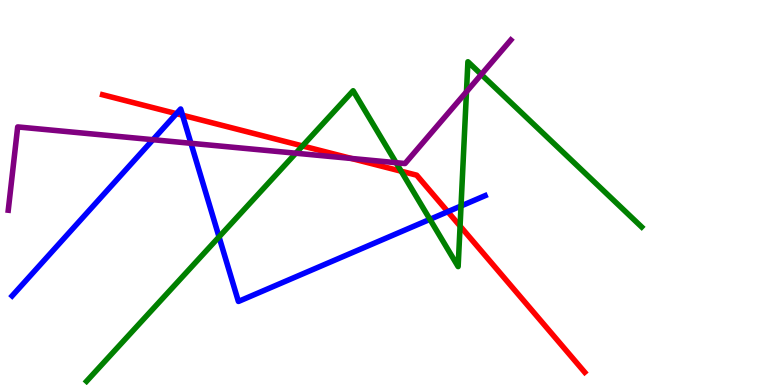[{'lines': ['blue', 'red'], 'intersections': [{'x': 2.28, 'y': 7.05}, {'x': 2.36, 'y': 7.01}, {'x': 5.78, 'y': 4.5}]}, {'lines': ['green', 'red'], 'intersections': [{'x': 3.9, 'y': 6.21}, {'x': 5.18, 'y': 5.55}, {'x': 5.94, 'y': 4.13}]}, {'lines': ['purple', 'red'], 'intersections': [{'x': 4.53, 'y': 5.88}]}, {'lines': ['blue', 'green'], 'intersections': [{'x': 2.83, 'y': 3.85}, {'x': 5.55, 'y': 4.3}, {'x': 5.95, 'y': 4.65}]}, {'lines': ['blue', 'purple'], 'intersections': [{'x': 1.97, 'y': 6.37}, {'x': 2.46, 'y': 6.28}]}, {'lines': ['green', 'purple'], 'intersections': [{'x': 3.82, 'y': 6.02}, {'x': 5.11, 'y': 5.77}, {'x': 6.02, 'y': 7.62}, {'x': 6.21, 'y': 8.07}]}]